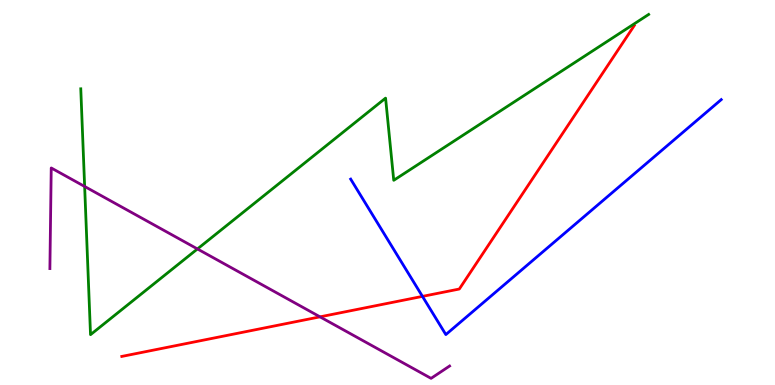[{'lines': ['blue', 'red'], 'intersections': [{'x': 5.45, 'y': 2.3}]}, {'lines': ['green', 'red'], 'intersections': []}, {'lines': ['purple', 'red'], 'intersections': [{'x': 4.13, 'y': 1.77}]}, {'lines': ['blue', 'green'], 'intersections': []}, {'lines': ['blue', 'purple'], 'intersections': []}, {'lines': ['green', 'purple'], 'intersections': [{'x': 1.09, 'y': 5.16}, {'x': 2.55, 'y': 3.53}]}]